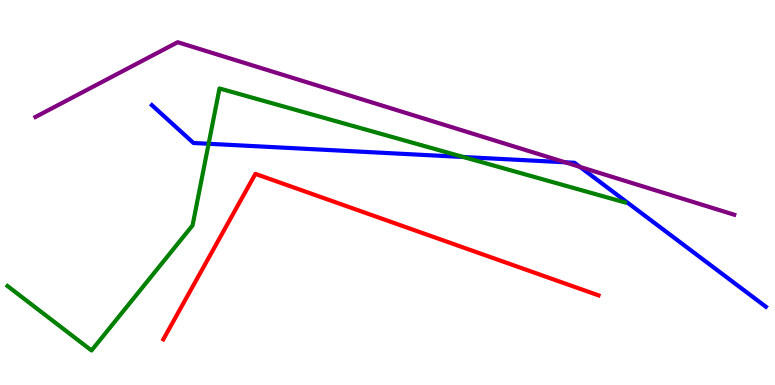[{'lines': ['blue', 'red'], 'intersections': []}, {'lines': ['green', 'red'], 'intersections': []}, {'lines': ['purple', 'red'], 'intersections': []}, {'lines': ['blue', 'green'], 'intersections': [{'x': 2.69, 'y': 6.27}, {'x': 5.98, 'y': 5.92}]}, {'lines': ['blue', 'purple'], 'intersections': [{'x': 7.29, 'y': 5.78}, {'x': 7.48, 'y': 5.67}]}, {'lines': ['green', 'purple'], 'intersections': []}]